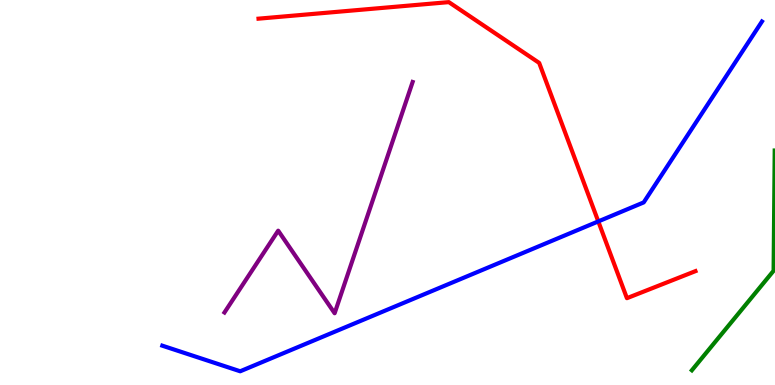[{'lines': ['blue', 'red'], 'intersections': [{'x': 7.72, 'y': 4.25}]}, {'lines': ['green', 'red'], 'intersections': []}, {'lines': ['purple', 'red'], 'intersections': []}, {'lines': ['blue', 'green'], 'intersections': []}, {'lines': ['blue', 'purple'], 'intersections': []}, {'lines': ['green', 'purple'], 'intersections': []}]